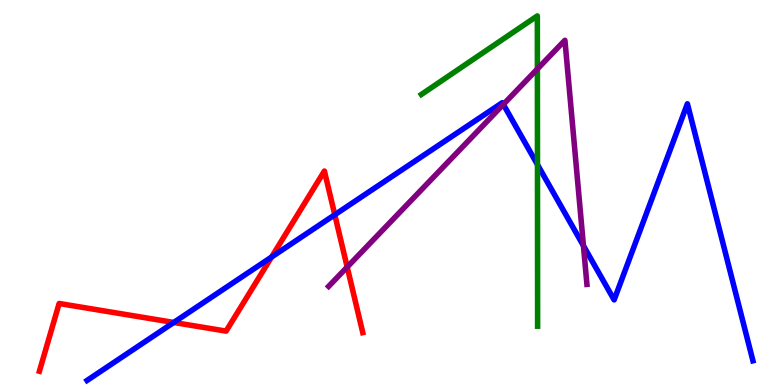[{'lines': ['blue', 'red'], 'intersections': [{'x': 2.24, 'y': 1.62}, {'x': 3.5, 'y': 3.32}, {'x': 4.32, 'y': 4.42}]}, {'lines': ['green', 'red'], 'intersections': []}, {'lines': ['purple', 'red'], 'intersections': [{'x': 4.48, 'y': 3.06}]}, {'lines': ['blue', 'green'], 'intersections': [{'x': 6.94, 'y': 5.72}]}, {'lines': ['blue', 'purple'], 'intersections': [{'x': 6.49, 'y': 7.29}, {'x': 7.53, 'y': 3.62}]}, {'lines': ['green', 'purple'], 'intersections': [{'x': 6.93, 'y': 8.21}]}]